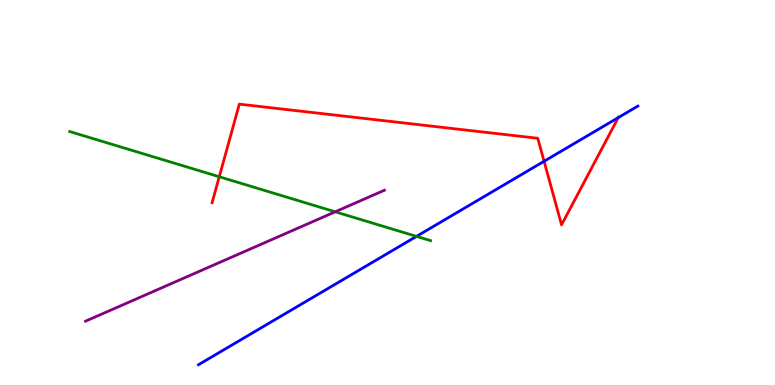[{'lines': ['blue', 'red'], 'intersections': [{'x': 7.02, 'y': 5.81}, {'x': 7.98, 'y': 6.95}]}, {'lines': ['green', 'red'], 'intersections': [{'x': 2.83, 'y': 5.41}]}, {'lines': ['purple', 'red'], 'intersections': []}, {'lines': ['blue', 'green'], 'intersections': [{'x': 5.37, 'y': 3.86}]}, {'lines': ['blue', 'purple'], 'intersections': []}, {'lines': ['green', 'purple'], 'intersections': [{'x': 4.33, 'y': 4.5}]}]